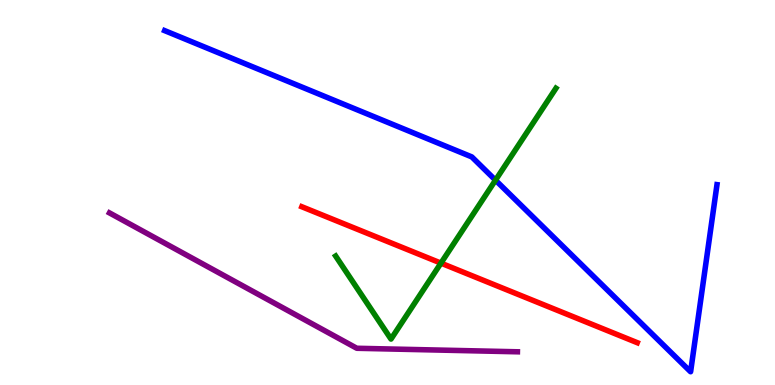[{'lines': ['blue', 'red'], 'intersections': []}, {'lines': ['green', 'red'], 'intersections': [{'x': 5.69, 'y': 3.17}]}, {'lines': ['purple', 'red'], 'intersections': []}, {'lines': ['blue', 'green'], 'intersections': [{'x': 6.39, 'y': 5.32}]}, {'lines': ['blue', 'purple'], 'intersections': []}, {'lines': ['green', 'purple'], 'intersections': []}]